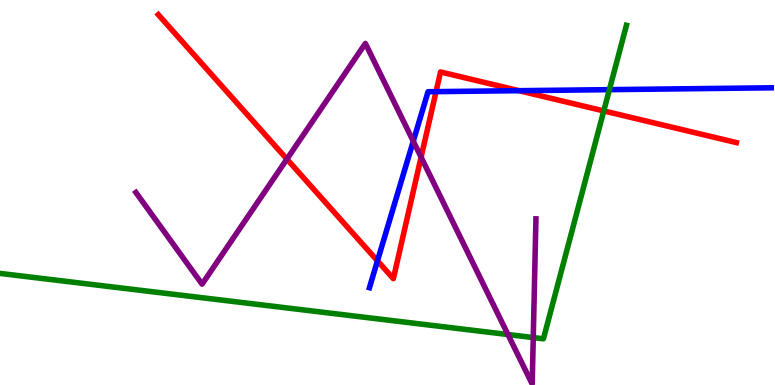[{'lines': ['blue', 'red'], 'intersections': [{'x': 4.87, 'y': 3.23}, {'x': 5.63, 'y': 7.62}, {'x': 6.7, 'y': 7.64}]}, {'lines': ['green', 'red'], 'intersections': [{'x': 7.79, 'y': 7.12}]}, {'lines': ['purple', 'red'], 'intersections': [{'x': 3.7, 'y': 5.87}, {'x': 5.43, 'y': 5.92}]}, {'lines': ['blue', 'green'], 'intersections': [{'x': 7.86, 'y': 7.67}]}, {'lines': ['blue', 'purple'], 'intersections': [{'x': 5.33, 'y': 6.33}]}, {'lines': ['green', 'purple'], 'intersections': [{'x': 6.55, 'y': 1.31}, {'x': 6.88, 'y': 1.23}]}]